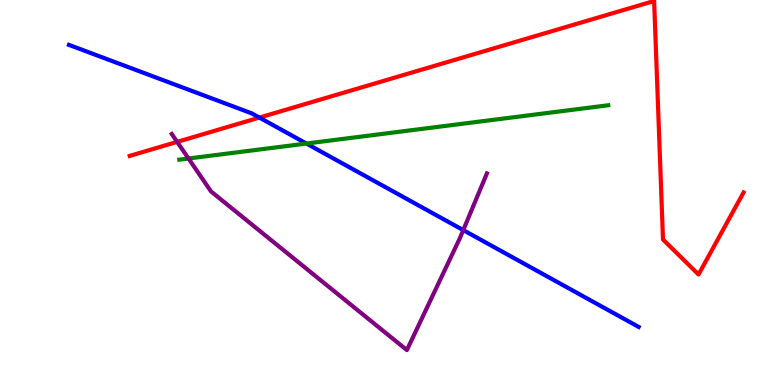[{'lines': ['blue', 'red'], 'intersections': [{'x': 3.35, 'y': 6.95}]}, {'lines': ['green', 'red'], 'intersections': []}, {'lines': ['purple', 'red'], 'intersections': [{'x': 2.29, 'y': 6.31}]}, {'lines': ['blue', 'green'], 'intersections': [{'x': 3.95, 'y': 6.27}]}, {'lines': ['blue', 'purple'], 'intersections': [{'x': 5.98, 'y': 4.02}]}, {'lines': ['green', 'purple'], 'intersections': [{'x': 2.43, 'y': 5.88}]}]